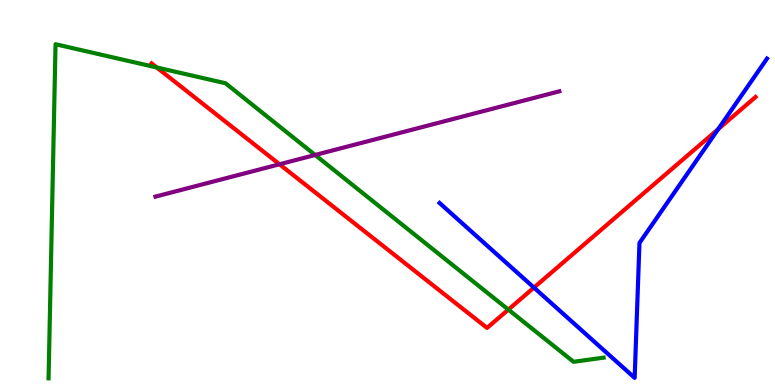[{'lines': ['blue', 'red'], 'intersections': [{'x': 6.89, 'y': 2.53}, {'x': 9.27, 'y': 6.65}]}, {'lines': ['green', 'red'], 'intersections': [{'x': 2.02, 'y': 8.25}, {'x': 6.56, 'y': 1.96}]}, {'lines': ['purple', 'red'], 'intersections': [{'x': 3.61, 'y': 5.73}]}, {'lines': ['blue', 'green'], 'intersections': []}, {'lines': ['blue', 'purple'], 'intersections': []}, {'lines': ['green', 'purple'], 'intersections': [{'x': 4.07, 'y': 5.97}]}]